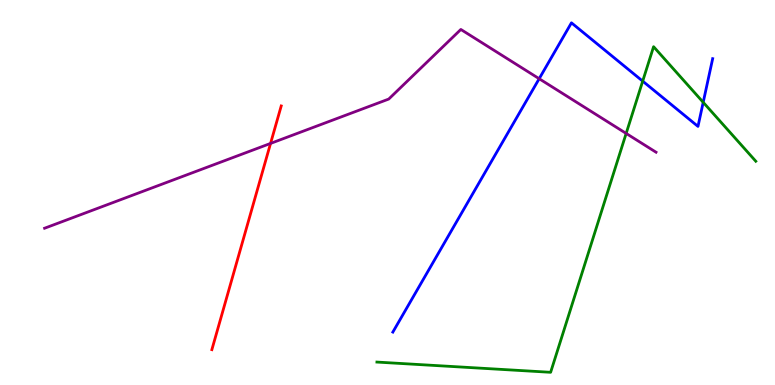[{'lines': ['blue', 'red'], 'intersections': []}, {'lines': ['green', 'red'], 'intersections': []}, {'lines': ['purple', 'red'], 'intersections': [{'x': 3.49, 'y': 6.27}]}, {'lines': ['blue', 'green'], 'intersections': [{'x': 8.29, 'y': 7.89}, {'x': 9.07, 'y': 7.34}]}, {'lines': ['blue', 'purple'], 'intersections': [{'x': 6.96, 'y': 7.96}]}, {'lines': ['green', 'purple'], 'intersections': [{'x': 8.08, 'y': 6.53}]}]